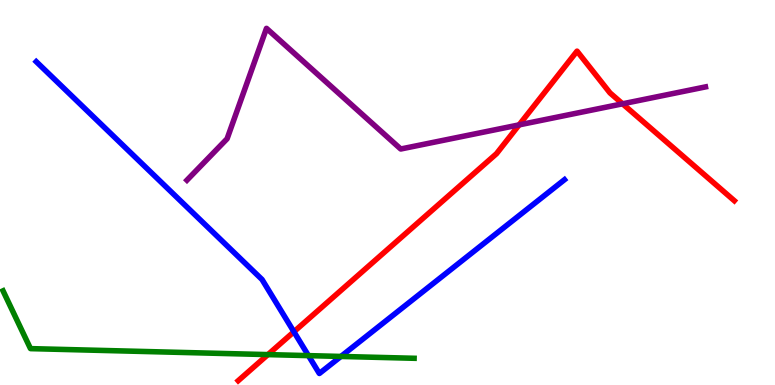[{'lines': ['blue', 'red'], 'intersections': [{'x': 3.79, 'y': 1.38}]}, {'lines': ['green', 'red'], 'intersections': [{'x': 3.46, 'y': 0.79}]}, {'lines': ['purple', 'red'], 'intersections': [{'x': 6.7, 'y': 6.76}, {'x': 8.03, 'y': 7.3}]}, {'lines': ['blue', 'green'], 'intersections': [{'x': 3.98, 'y': 0.763}, {'x': 4.4, 'y': 0.742}]}, {'lines': ['blue', 'purple'], 'intersections': []}, {'lines': ['green', 'purple'], 'intersections': []}]